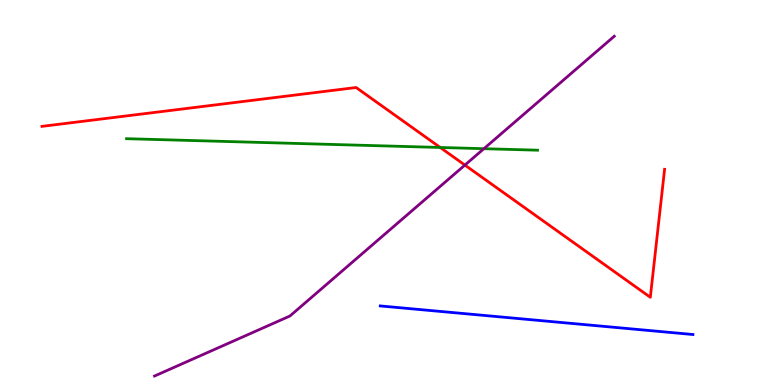[{'lines': ['blue', 'red'], 'intersections': []}, {'lines': ['green', 'red'], 'intersections': [{'x': 5.68, 'y': 6.17}]}, {'lines': ['purple', 'red'], 'intersections': [{'x': 6.0, 'y': 5.71}]}, {'lines': ['blue', 'green'], 'intersections': []}, {'lines': ['blue', 'purple'], 'intersections': []}, {'lines': ['green', 'purple'], 'intersections': [{'x': 6.24, 'y': 6.14}]}]